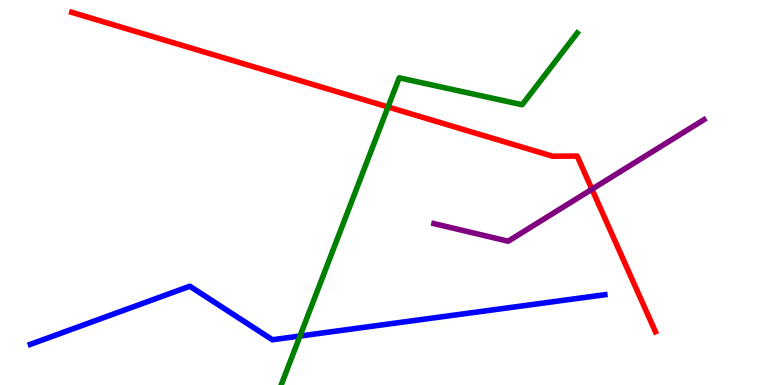[{'lines': ['blue', 'red'], 'intersections': []}, {'lines': ['green', 'red'], 'intersections': [{'x': 5.01, 'y': 7.22}]}, {'lines': ['purple', 'red'], 'intersections': [{'x': 7.64, 'y': 5.09}]}, {'lines': ['blue', 'green'], 'intersections': [{'x': 3.87, 'y': 1.27}]}, {'lines': ['blue', 'purple'], 'intersections': []}, {'lines': ['green', 'purple'], 'intersections': []}]